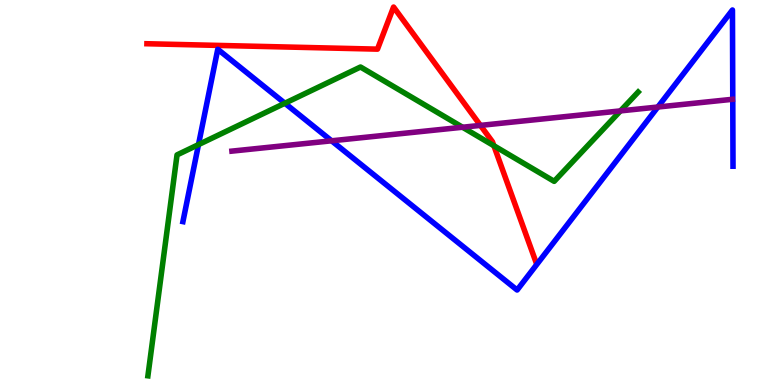[{'lines': ['blue', 'red'], 'intersections': []}, {'lines': ['green', 'red'], 'intersections': [{'x': 6.37, 'y': 6.21}]}, {'lines': ['purple', 'red'], 'intersections': [{'x': 6.2, 'y': 6.74}]}, {'lines': ['blue', 'green'], 'intersections': [{'x': 2.56, 'y': 6.24}, {'x': 3.68, 'y': 7.32}]}, {'lines': ['blue', 'purple'], 'intersections': [{'x': 4.28, 'y': 6.34}, {'x': 8.49, 'y': 7.22}]}, {'lines': ['green', 'purple'], 'intersections': [{'x': 5.97, 'y': 6.69}, {'x': 8.01, 'y': 7.12}]}]